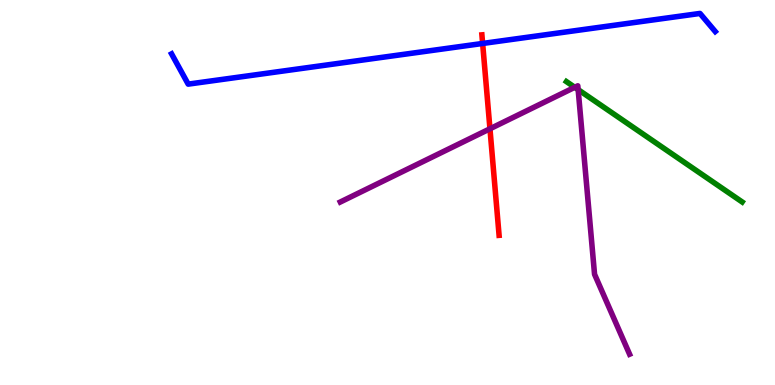[{'lines': ['blue', 'red'], 'intersections': [{'x': 6.23, 'y': 8.87}]}, {'lines': ['green', 'red'], 'intersections': []}, {'lines': ['purple', 'red'], 'intersections': [{'x': 6.32, 'y': 6.65}]}, {'lines': ['blue', 'green'], 'intersections': []}, {'lines': ['blue', 'purple'], 'intersections': []}, {'lines': ['green', 'purple'], 'intersections': [{'x': 7.42, 'y': 7.73}, {'x': 7.46, 'y': 7.67}]}]